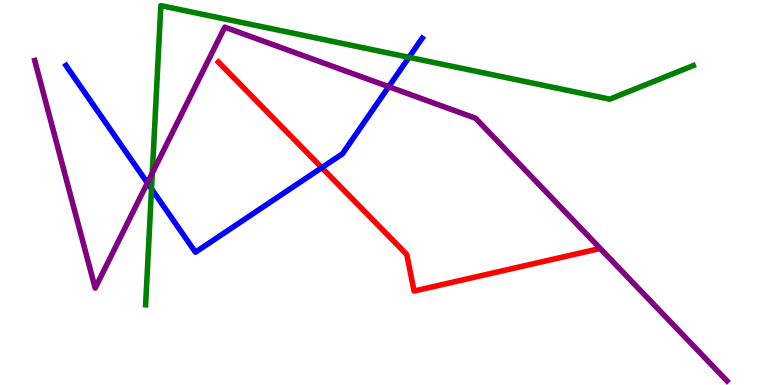[{'lines': ['blue', 'red'], 'intersections': [{'x': 4.15, 'y': 5.64}]}, {'lines': ['green', 'red'], 'intersections': []}, {'lines': ['purple', 'red'], 'intersections': []}, {'lines': ['blue', 'green'], 'intersections': [{'x': 1.95, 'y': 5.09}, {'x': 5.28, 'y': 8.51}]}, {'lines': ['blue', 'purple'], 'intersections': [{'x': 1.9, 'y': 5.25}, {'x': 5.02, 'y': 7.75}]}, {'lines': ['green', 'purple'], 'intersections': [{'x': 1.97, 'y': 5.51}]}]